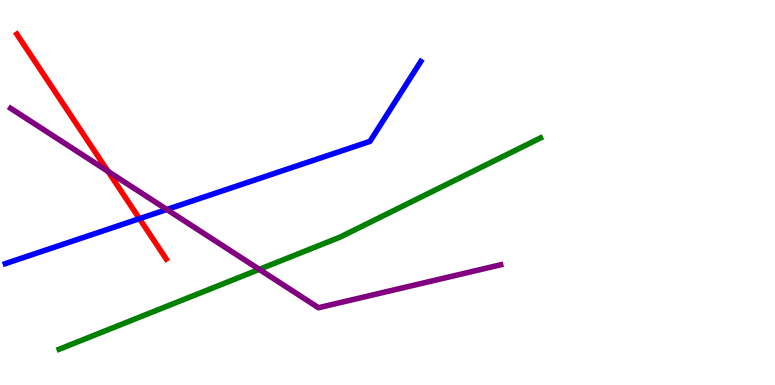[{'lines': ['blue', 'red'], 'intersections': [{'x': 1.8, 'y': 4.32}]}, {'lines': ['green', 'red'], 'intersections': []}, {'lines': ['purple', 'red'], 'intersections': [{'x': 1.39, 'y': 5.55}]}, {'lines': ['blue', 'green'], 'intersections': []}, {'lines': ['blue', 'purple'], 'intersections': [{'x': 2.15, 'y': 4.56}]}, {'lines': ['green', 'purple'], 'intersections': [{'x': 3.35, 'y': 3.0}]}]